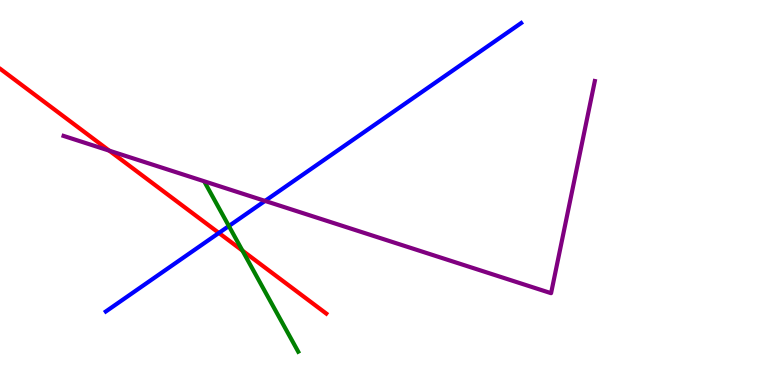[{'lines': ['blue', 'red'], 'intersections': [{'x': 2.82, 'y': 3.95}]}, {'lines': ['green', 'red'], 'intersections': [{'x': 3.13, 'y': 3.49}]}, {'lines': ['purple', 'red'], 'intersections': [{'x': 1.41, 'y': 6.09}]}, {'lines': ['blue', 'green'], 'intersections': [{'x': 2.95, 'y': 4.13}]}, {'lines': ['blue', 'purple'], 'intersections': [{'x': 3.42, 'y': 4.78}]}, {'lines': ['green', 'purple'], 'intersections': []}]